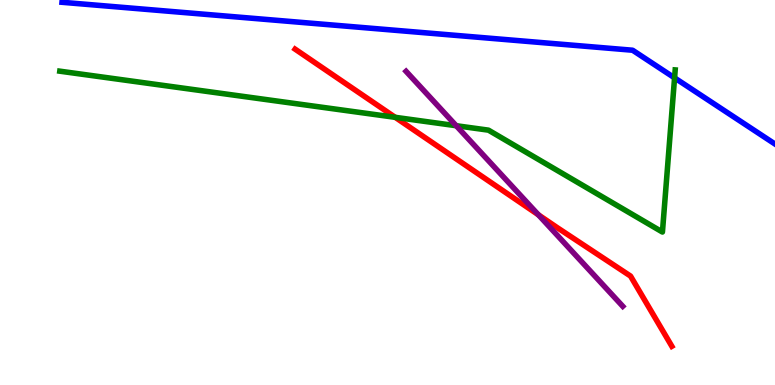[{'lines': ['blue', 'red'], 'intersections': []}, {'lines': ['green', 'red'], 'intersections': [{'x': 5.1, 'y': 6.95}]}, {'lines': ['purple', 'red'], 'intersections': [{'x': 6.95, 'y': 4.42}]}, {'lines': ['blue', 'green'], 'intersections': [{'x': 8.7, 'y': 7.98}]}, {'lines': ['blue', 'purple'], 'intersections': []}, {'lines': ['green', 'purple'], 'intersections': [{'x': 5.89, 'y': 6.73}]}]